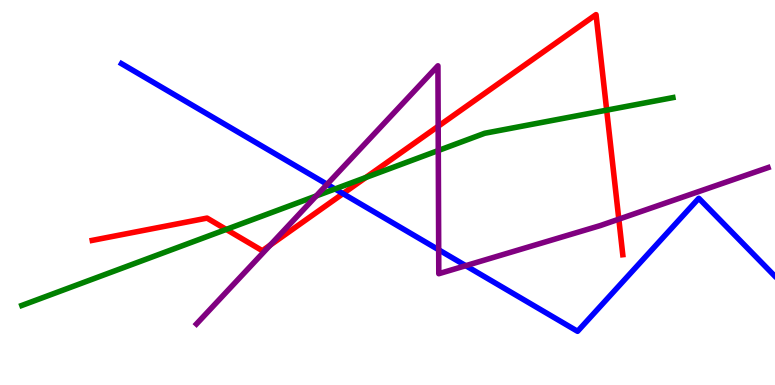[{'lines': ['blue', 'red'], 'intersections': [{'x': 4.43, 'y': 4.97}]}, {'lines': ['green', 'red'], 'intersections': [{'x': 2.92, 'y': 4.04}, {'x': 4.72, 'y': 5.39}, {'x': 7.83, 'y': 7.14}]}, {'lines': ['purple', 'red'], 'intersections': [{'x': 3.49, 'y': 3.63}, {'x': 5.65, 'y': 6.72}, {'x': 7.98, 'y': 4.31}]}, {'lines': ['blue', 'green'], 'intersections': [{'x': 4.32, 'y': 5.09}]}, {'lines': ['blue', 'purple'], 'intersections': [{'x': 4.22, 'y': 5.21}, {'x': 5.66, 'y': 3.51}, {'x': 6.01, 'y': 3.1}]}, {'lines': ['green', 'purple'], 'intersections': [{'x': 4.08, 'y': 4.91}, {'x': 5.66, 'y': 6.09}]}]